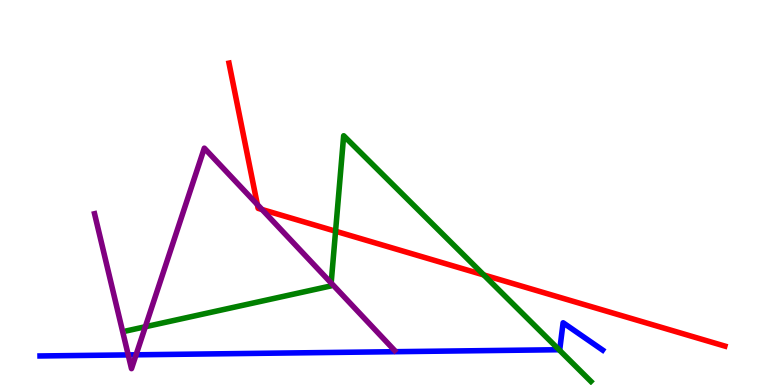[{'lines': ['blue', 'red'], 'intersections': []}, {'lines': ['green', 'red'], 'intersections': [{'x': 4.33, 'y': 3.99}, {'x': 6.24, 'y': 2.86}]}, {'lines': ['purple', 'red'], 'intersections': [{'x': 3.32, 'y': 4.69}, {'x': 3.38, 'y': 4.56}]}, {'lines': ['blue', 'green'], 'intersections': [{'x': 7.21, 'y': 0.916}]}, {'lines': ['blue', 'purple'], 'intersections': [{'x': 1.65, 'y': 0.782}, {'x': 1.76, 'y': 0.784}]}, {'lines': ['green', 'purple'], 'intersections': [{'x': 1.88, 'y': 1.51}, {'x': 4.27, 'y': 2.65}]}]